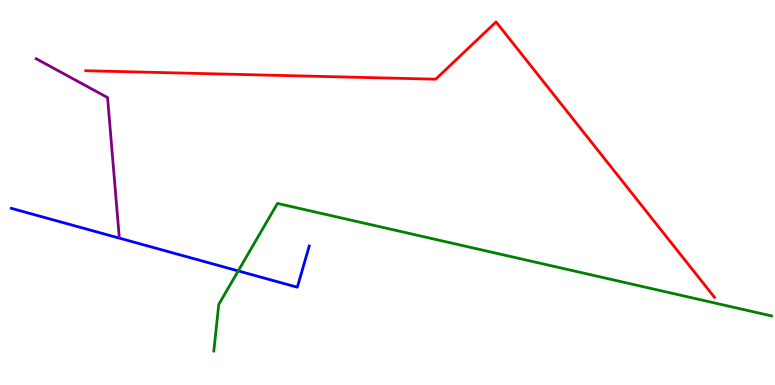[{'lines': ['blue', 'red'], 'intersections': []}, {'lines': ['green', 'red'], 'intersections': []}, {'lines': ['purple', 'red'], 'intersections': []}, {'lines': ['blue', 'green'], 'intersections': [{'x': 3.07, 'y': 2.96}]}, {'lines': ['blue', 'purple'], 'intersections': []}, {'lines': ['green', 'purple'], 'intersections': []}]